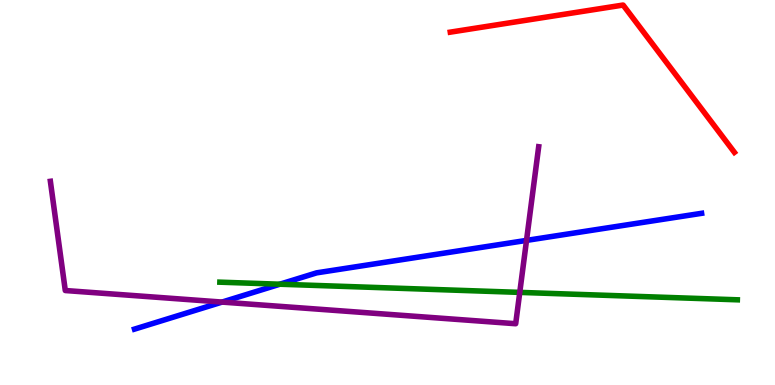[{'lines': ['blue', 'red'], 'intersections': []}, {'lines': ['green', 'red'], 'intersections': []}, {'lines': ['purple', 'red'], 'intersections': []}, {'lines': ['blue', 'green'], 'intersections': [{'x': 3.61, 'y': 2.62}]}, {'lines': ['blue', 'purple'], 'intersections': [{'x': 2.87, 'y': 2.15}, {'x': 6.79, 'y': 3.76}]}, {'lines': ['green', 'purple'], 'intersections': [{'x': 6.71, 'y': 2.41}]}]